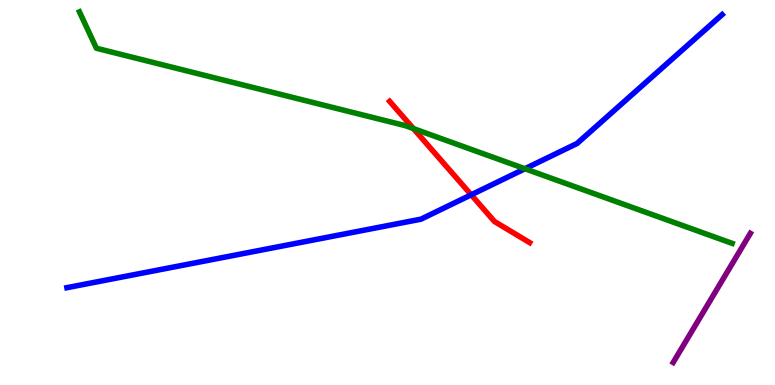[{'lines': ['blue', 'red'], 'intersections': [{'x': 6.08, 'y': 4.94}]}, {'lines': ['green', 'red'], 'intersections': [{'x': 5.33, 'y': 6.66}]}, {'lines': ['purple', 'red'], 'intersections': []}, {'lines': ['blue', 'green'], 'intersections': [{'x': 6.77, 'y': 5.62}]}, {'lines': ['blue', 'purple'], 'intersections': []}, {'lines': ['green', 'purple'], 'intersections': []}]